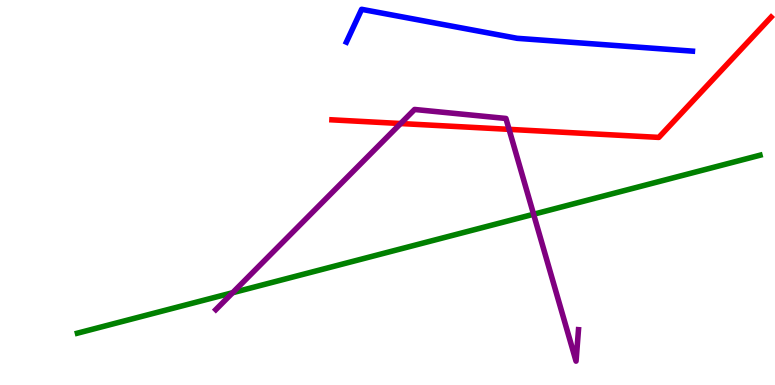[{'lines': ['blue', 'red'], 'intersections': []}, {'lines': ['green', 'red'], 'intersections': []}, {'lines': ['purple', 'red'], 'intersections': [{'x': 5.17, 'y': 6.79}, {'x': 6.57, 'y': 6.64}]}, {'lines': ['blue', 'green'], 'intersections': []}, {'lines': ['blue', 'purple'], 'intersections': []}, {'lines': ['green', 'purple'], 'intersections': [{'x': 3.0, 'y': 2.4}, {'x': 6.89, 'y': 4.44}]}]